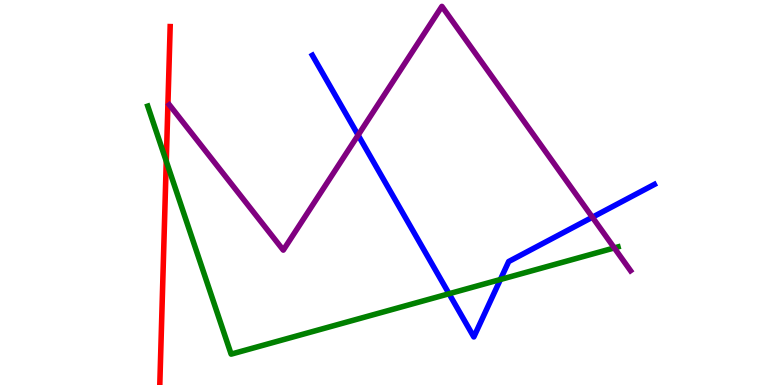[{'lines': ['blue', 'red'], 'intersections': []}, {'lines': ['green', 'red'], 'intersections': [{'x': 2.15, 'y': 5.81}]}, {'lines': ['purple', 'red'], 'intersections': []}, {'lines': ['blue', 'green'], 'intersections': [{'x': 5.79, 'y': 2.37}, {'x': 6.46, 'y': 2.74}]}, {'lines': ['blue', 'purple'], 'intersections': [{'x': 4.62, 'y': 6.49}, {'x': 7.64, 'y': 4.36}]}, {'lines': ['green', 'purple'], 'intersections': [{'x': 7.93, 'y': 3.56}]}]